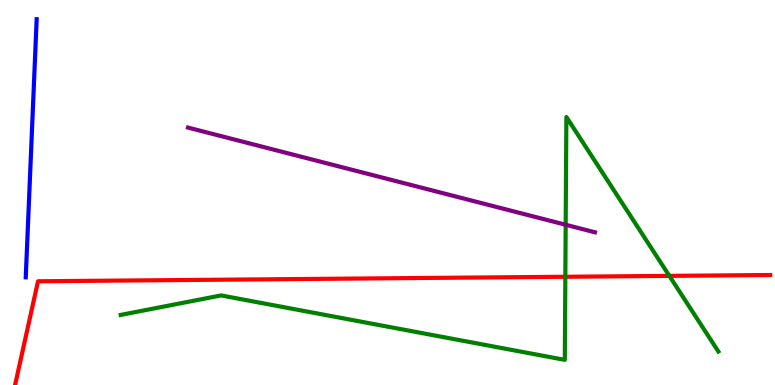[{'lines': ['blue', 'red'], 'intersections': []}, {'lines': ['green', 'red'], 'intersections': [{'x': 7.29, 'y': 2.81}, {'x': 8.64, 'y': 2.83}]}, {'lines': ['purple', 'red'], 'intersections': []}, {'lines': ['blue', 'green'], 'intersections': []}, {'lines': ['blue', 'purple'], 'intersections': []}, {'lines': ['green', 'purple'], 'intersections': [{'x': 7.3, 'y': 4.16}]}]